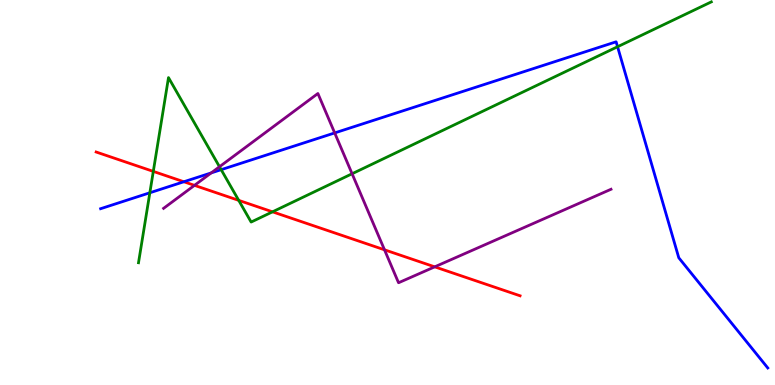[{'lines': ['blue', 'red'], 'intersections': [{'x': 2.37, 'y': 5.28}]}, {'lines': ['green', 'red'], 'intersections': [{'x': 1.98, 'y': 5.55}, {'x': 3.08, 'y': 4.8}, {'x': 3.52, 'y': 4.5}]}, {'lines': ['purple', 'red'], 'intersections': [{'x': 2.51, 'y': 5.19}, {'x': 4.96, 'y': 3.51}, {'x': 5.61, 'y': 3.07}]}, {'lines': ['blue', 'green'], 'intersections': [{'x': 1.93, 'y': 4.99}, {'x': 2.85, 'y': 5.59}, {'x': 7.97, 'y': 8.79}]}, {'lines': ['blue', 'purple'], 'intersections': [{'x': 2.73, 'y': 5.51}, {'x': 4.32, 'y': 6.55}]}, {'lines': ['green', 'purple'], 'intersections': [{'x': 2.83, 'y': 5.67}, {'x': 4.54, 'y': 5.49}]}]